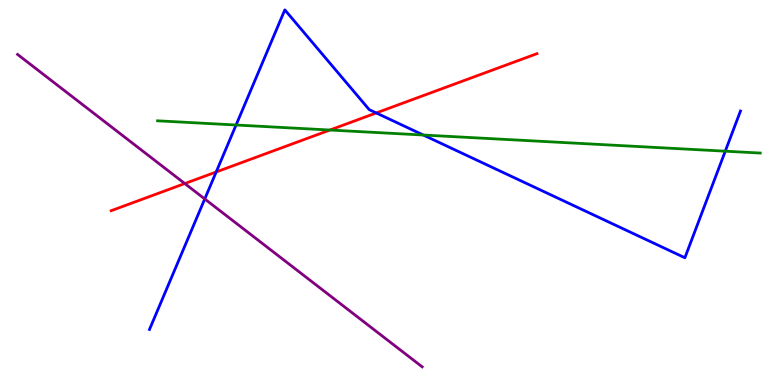[{'lines': ['blue', 'red'], 'intersections': [{'x': 2.79, 'y': 5.53}, {'x': 4.85, 'y': 7.07}]}, {'lines': ['green', 'red'], 'intersections': [{'x': 4.26, 'y': 6.62}]}, {'lines': ['purple', 'red'], 'intersections': [{'x': 2.38, 'y': 5.23}]}, {'lines': ['blue', 'green'], 'intersections': [{'x': 3.05, 'y': 6.75}, {'x': 5.46, 'y': 6.49}, {'x': 9.36, 'y': 6.07}]}, {'lines': ['blue', 'purple'], 'intersections': [{'x': 2.64, 'y': 4.83}]}, {'lines': ['green', 'purple'], 'intersections': []}]